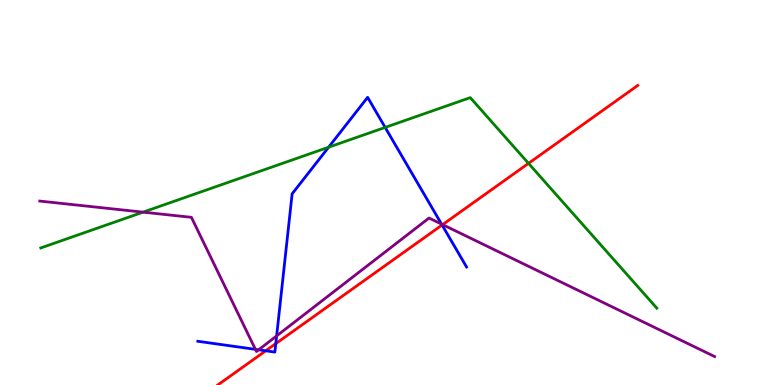[{'lines': ['blue', 'red'], 'intersections': [{'x': 3.43, 'y': 0.888}, {'x': 3.56, 'y': 1.08}, {'x': 5.7, 'y': 4.16}]}, {'lines': ['green', 'red'], 'intersections': [{'x': 6.82, 'y': 5.76}]}, {'lines': ['purple', 'red'], 'intersections': [{'x': 5.71, 'y': 4.17}]}, {'lines': ['blue', 'green'], 'intersections': [{'x': 4.24, 'y': 6.18}, {'x': 4.97, 'y': 6.69}]}, {'lines': ['blue', 'purple'], 'intersections': [{'x': 3.3, 'y': 0.926}, {'x': 3.34, 'y': 0.914}, {'x': 3.57, 'y': 1.28}, {'x': 5.7, 'y': 4.18}]}, {'lines': ['green', 'purple'], 'intersections': [{'x': 1.85, 'y': 4.49}]}]